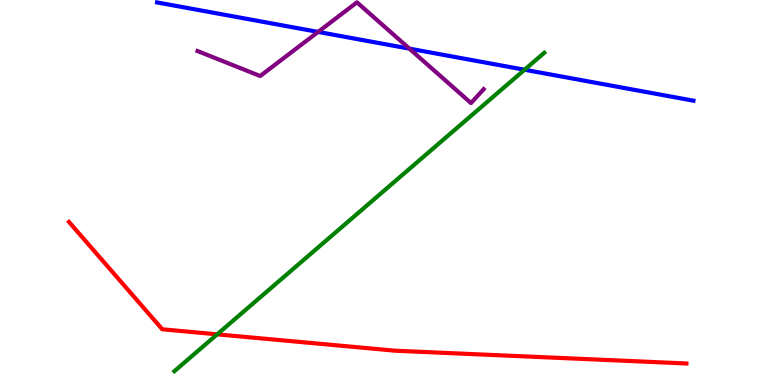[{'lines': ['blue', 'red'], 'intersections': []}, {'lines': ['green', 'red'], 'intersections': [{'x': 2.8, 'y': 1.32}]}, {'lines': ['purple', 'red'], 'intersections': []}, {'lines': ['blue', 'green'], 'intersections': [{'x': 6.77, 'y': 8.19}]}, {'lines': ['blue', 'purple'], 'intersections': [{'x': 4.1, 'y': 9.17}, {'x': 5.28, 'y': 8.74}]}, {'lines': ['green', 'purple'], 'intersections': []}]